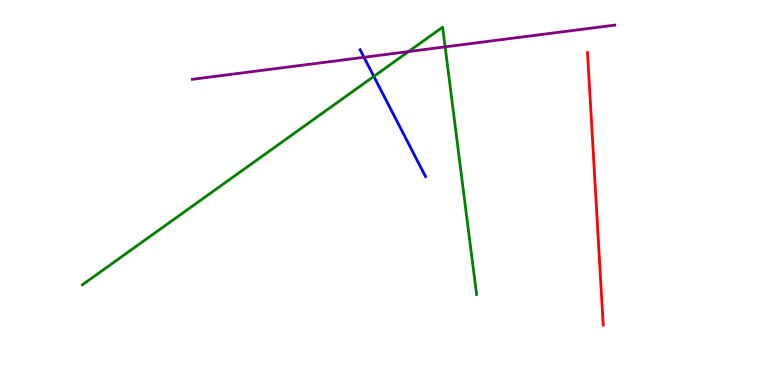[{'lines': ['blue', 'red'], 'intersections': []}, {'lines': ['green', 'red'], 'intersections': []}, {'lines': ['purple', 'red'], 'intersections': []}, {'lines': ['blue', 'green'], 'intersections': [{'x': 4.82, 'y': 8.02}]}, {'lines': ['blue', 'purple'], 'intersections': [{'x': 4.7, 'y': 8.51}]}, {'lines': ['green', 'purple'], 'intersections': [{'x': 5.27, 'y': 8.66}, {'x': 5.74, 'y': 8.78}]}]